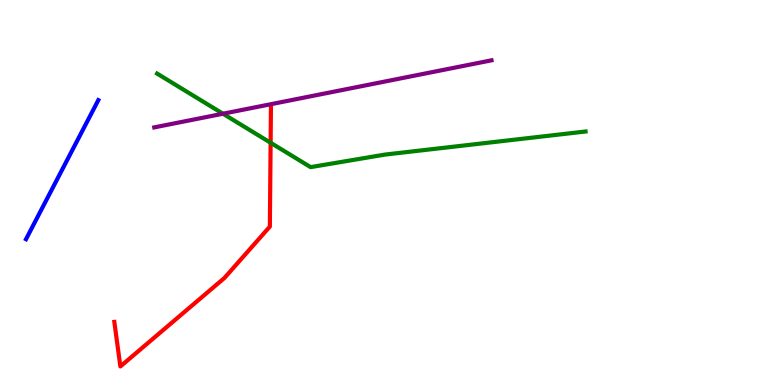[{'lines': ['blue', 'red'], 'intersections': []}, {'lines': ['green', 'red'], 'intersections': [{'x': 3.49, 'y': 6.29}]}, {'lines': ['purple', 'red'], 'intersections': []}, {'lines': ['blue', 'green'], 'intersections': []}, {'lines': ['blue', 'purple'], 'intersections': []}, {'lines': ['green', 'purple'], 'intersections': [{'x': 2.88, 'y': 7.05}]}]